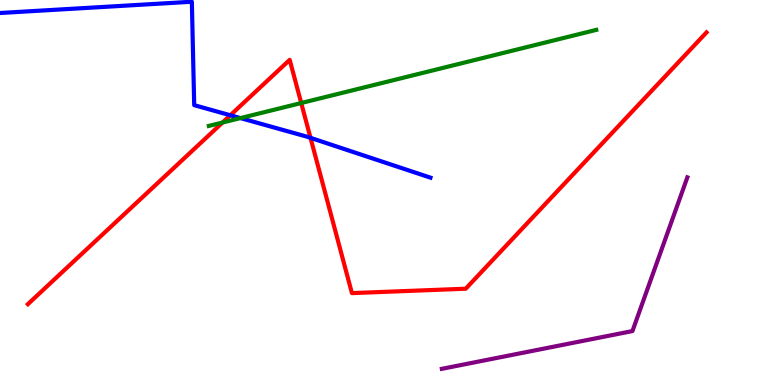[{'lines': ['blue', 'red'], 'intersections': [{'x': 2.97, 'y': 7.01}, {'x': 4.01, 'y': 6.42}]}, {'lines': ['green', 'red'], 'intersections': [{'x': 2.87, 'y': 6.82}, {'x': 3.89, 'y': 7.32}]}, {'lines': ['purple', 'red'], 'intersections': []}, {'lines': ['blue', 'green'], 'intersections': [{'x': 3.1, 'y': 6.93}]}, {'lines': ['blue', 'purple'], 'intersections': []}, {'lines': ['green', 'purple'], 'intersections': []}]